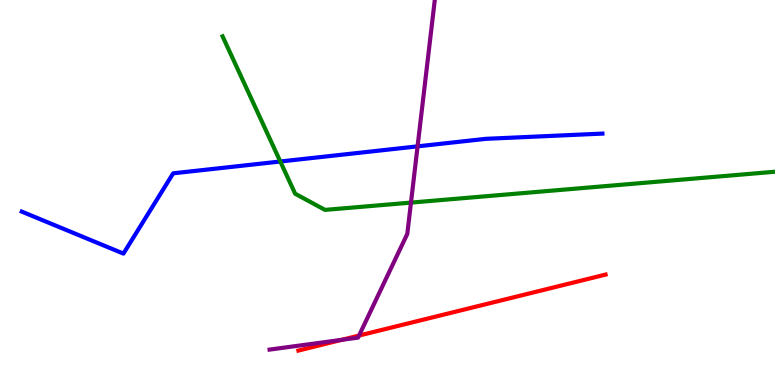[{'lines': ['blue', 'red'], 'intersections': []}, {'lines': ['green', 'red'], 'intersections': []}, {'lines': ['purple', 'red'], 'intersections': [{'x': 4.41, 'y': 1.17}, {'x': 4.63, 'y': 1.28}]}, {'lines': ['blue', 'green'], 'intersections': [{'x': 3.62, 'y': 5.81}]}, {'lines': ['blue', 'purple'], 'intersections': [{'x': 5.39, 'y': 6.2}]}, {'lines': ['green', 'purple'], 'intersections': [{'x': 5.3, 'y': 4.74}]}]